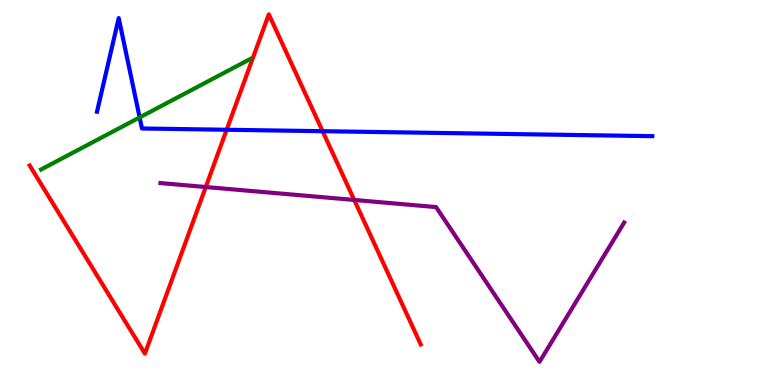[{'lines': ['blue', 'red'], 'intersections': [{'x': 2.92, 'y': 6.63}, {'x': 4.16, 'y': 6.59}]}, {'lines': ['green', 'red'], 'intersections': []}, {'lines': ['purple', 'red'], 'intersections': [{'x': 2.65, 'y': 5.14}, {'x': 4.57, 'y': 4.81}]}, {'lines': ['blue', 'green'], 'intersections': [{'x': 1.8, 'y': 6.95}]}, {'lines': ['blue', 'purple'], 'intersections': []}, {'lines': ['green', 'purple'], 'intersections': []}]